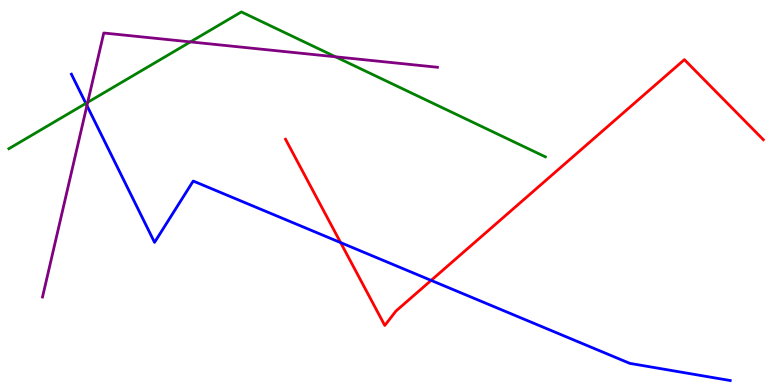[{'lines': ['blue', 'red'], 'intersections': [{'x': 4.4, 'y': 3.7}, {'x': 5.56, 'y': 2.72}]}, {'lines': ['green', 'red'], 'intersections': []}, {'lines': ['purple', 'red'], 'intersections': []}, {'lines': ['blue', 'green'], 'intersections': [{'x': 1.11, 'y': 7.31}]}, {'lines': ['blue', 'purple'], 'intersections': [{'x': 1.12, 'y': 7.26}]}, {'lines': ['green', 'purple'], 'intersections': [{'x': 1.13, 'y': 7.34}, {'x': 2.46, 'y': 8.91}, {'x': 4.33, 'y': 8.52}]}]